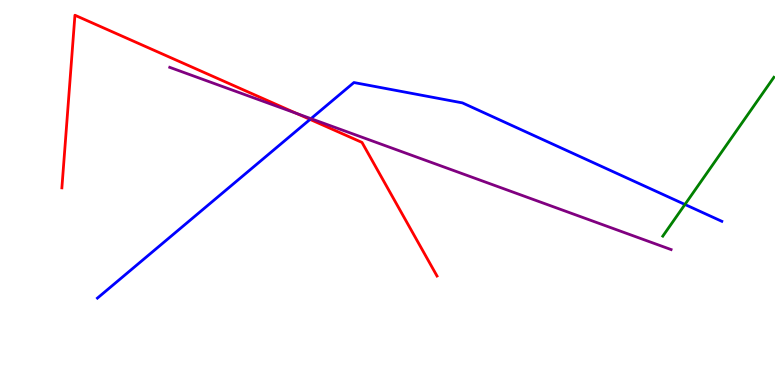[{'lines': ['blue', 'red'], 'intersections': [{'x': 4.0, 'y': 6.9}]}, {'lines': ['green', 'red'], 'intersections': []}, {'lines': ['purple', 'red'], 'intersections': [{'x': 3.83, 'y': 7.05}]}, {'lines': ['blue', 'green'], 'intersections': [{'x': 8.84, 'y': 4.69}]}, {'lines': ['blue', 'purple'], 'intersections': [{'x': 4.01, 'y': 6.92}]}, {'lines': ['green', 'purple'], 'intersections': []}]